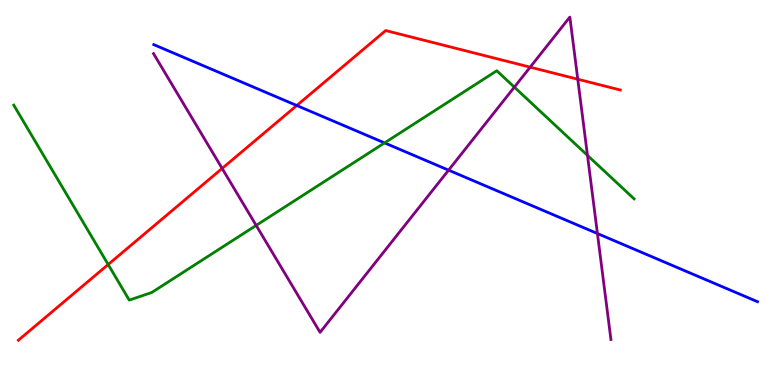[{'lines': ['blue', 'red'], 'intersections': [{'x': 3.83, 'y': 7.26}]}, {'lines': ['green', 'red'], 'intersections': [{'x': 1.4, 'y': 3.13}]}, {'lines': ['purple', 'red'], 'intersections': [{'x': 2.87, 'y': 5.63}, {'x': 6.84, 'y': 8.26}, {'x': 7.46, 'y': 7.94}]}, {'lines': ['blue', 'green'], 'intersections': [{'x': 4.96, 'y': 6.29}]}, {'lines': ['blue', 'purple'], 'intersections': [{'x': 5.79, 'y': 5.58}, {'x': 7.71, 'y': 3.93}]}, {'lines': ['green', 'purple'], 'intersections': [{'x': 3.31, 'y': 4.15}, {'x': 6.64, 'y': 7.74}, {'x': 7.58, 'y': 5.96}]}]